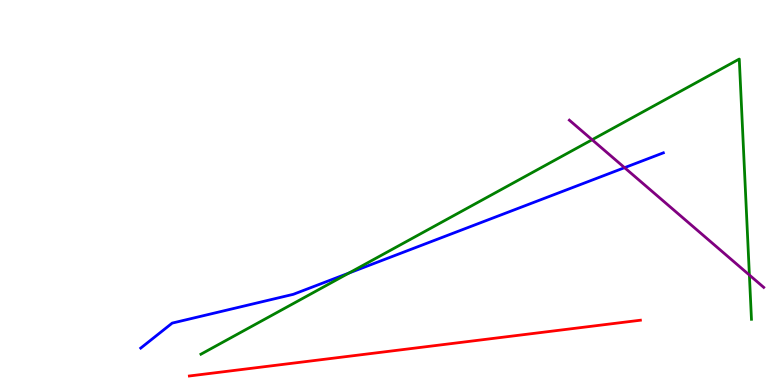[{'lines': ['blue', 'red'], 'intersections': []}, {'lines': ['green', 'red'], 'intersections': []}, {'lines': ['purple', 'red'], 'intersections': []}, {'lines': ['blue', 'green'], 'intersections': [{'x': 4.5, 'y': 2.91}]}, {'lines': ['blue', 'purple'], 'intersections': [{'x': 8.06, 'y': 5.64}]}, {'lines': ['green', 'purple'], 'intersections': [{'x': 7.64, 'y': 6.37}, {'x': 9.67, 'y': 2.86}]}]